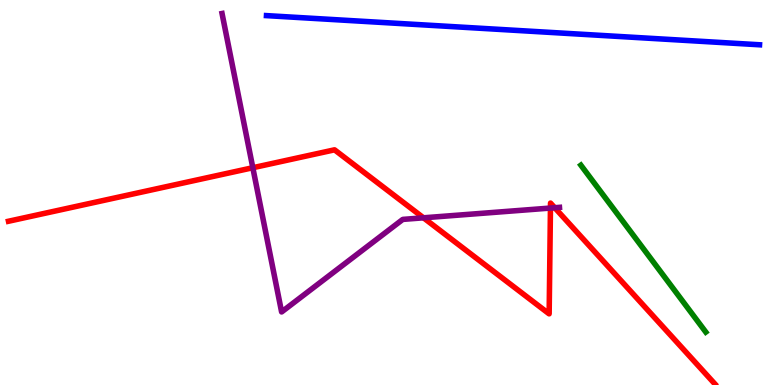[{'lines': ['blue', 'red'], 'intersections': []}, {'lines': ['green', 'red'], 'intersections': []}, {'lines': ['purple', 'red'], 'intersections': [{'x': 3.26, 'y': 5.64}, {'x': 5.46, 'y': 4.34}, {'x': 7.1, 'y': 4.6}, {'x': 7.16, 'y': 4.6}]}, {'lines': ['blue', 'green'], 'intersections': []}, {'lines': ['blue', 'purple'], 'intersections': []}, {'lines': ['green', 'purple'], 'intersections': []}]